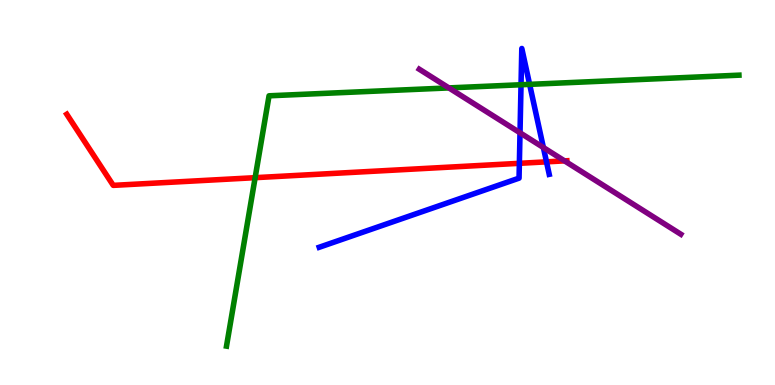[{'lines': ['blue', 'red'], 'intersections': [{'x': 6.7, 'y': 5.76}, {'x': 7.05, 'y': 5.8}]}, {'lines': ['green', 'red'], 'intersections': [{'x': 3.29, 'y': 5.39}]}, {'lines': ['purple', 'red'], 'intersections': [{'x': 7.28, 'y': 5.82}]}, {'lines': ['blue', 'green'], 'intersections': [{'x': 6.72, 'y': 7.8}, {'x': 6.83, 'y': 7.81}]}, {'lines': ['blue', 'purple'], 'intersections': [{'x': 6.71, 'y': 6.55}, {'x': 7.01, 'y': 6.17}]}, {'lines': ['green', 'purple'], 'intersections': [{'x': 5.79, 'y': 7.72}]}]